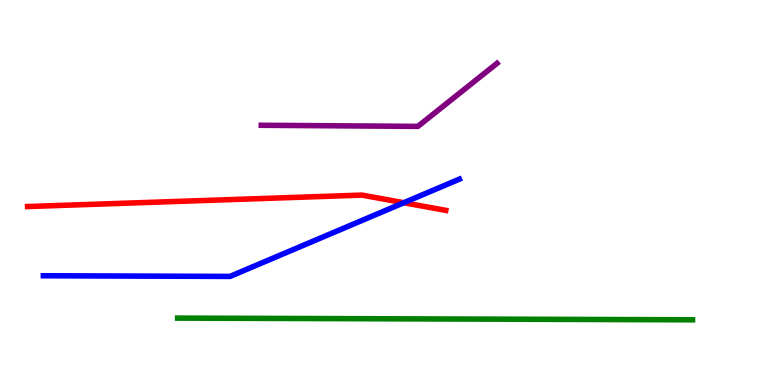[{'lines': ['blue', 'red'], 'intersections': [{'x': 5.21, 'y': 4.73}]}, {'lines': ['green', 'red'], 'intersections': []}, {'lines': ['purple', 'red'], 'intersections': []}, {'lines': ['blue', 'green'], 'intersections': []}, {'lines': ['blue', 'purple'], 'intersections': []}, {'lines': ['green', 'purple'], 'intersections': []}]